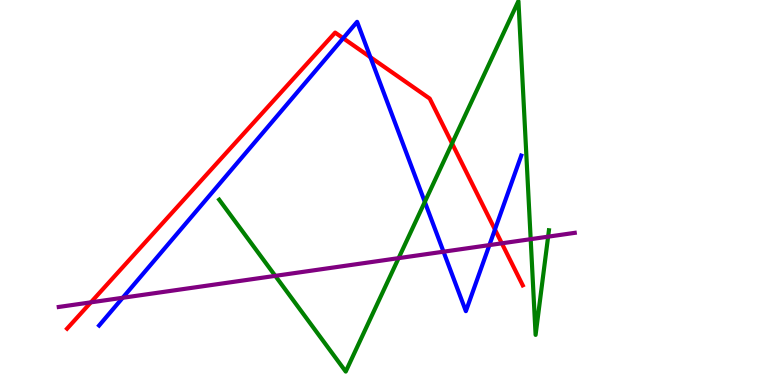[{'lines': ['blue', 'red'], 'intersections': [{'x': 4.43, 'y': 9.01}, {'x': 4.78, 'y': 8.51}, {'x': 6.39, 'y': 4.04}]}, {'lines': ['green', 'red'], 'intersections': [{'x': 5.83, 'y': 6.27}]}, {'lines': ['purple', 'red'], 'intersections': [{'x': 1.17, 'y': 2.15}, {'x': 6.48, 'y': 3.68}]}, {'lines': ['blue', 'green'], 'intersections': [{'x': 5.48, 'y': 4.76}]}, {'lines': ['blue', 'purple'], 'intersections': [{'x': 1.58, 'y': 2.27}, {'x': 5.72, 'y': 3.46}, {'x': 6.31, 'y': 3.63}]}, {'lines': ['green', 'purple'], 'intersections': [{'x': 3.55, 'y': 2.83}, {'x': 5.14, 'y': 3.29}, {'x': 6.85, 'y': 3.79}, {'x': 7.07, 'y': 3.85}]}]